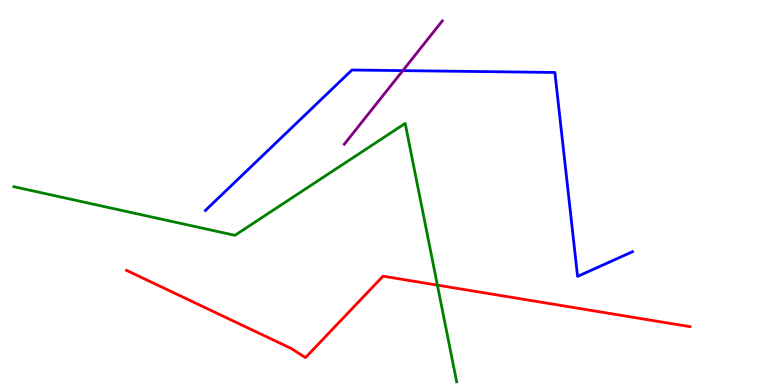[{'lines': ['blue', 'red'], 'intersections': []}, {'lines': ['green', 'red'], 'intersections': [{'x': 5.64, 'y': 2.59}]}, {'lines': ['purple', 'red'], 'intersections': []}, {'lines': ['blue', 'green'], 'intersections': []}, {'lines': ['blue', 'purple'], 'intersections': [{'x': 5.2, 'y': 8.17}]}, {'lines': ['green', 'purple'], 'intersections': []}]